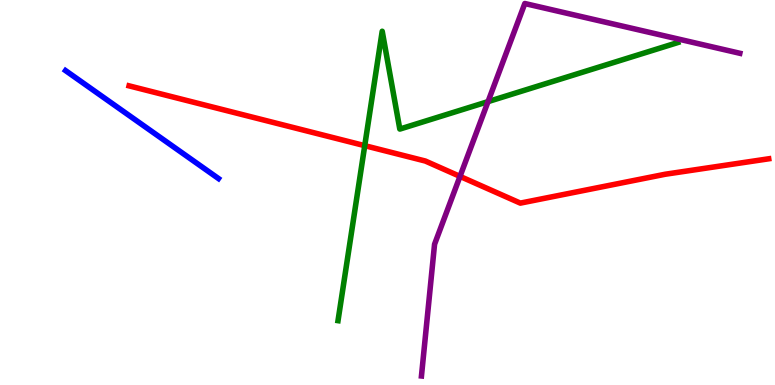[{'lines': ['blue', 'red'], 'intersections': []}, {'lines': ['green', 'red'], 'intersections': [{'x': 4.71, 'y': 6.22}]}, {'lines': ['purple', 'red'], 'intersections': [{'x': 5.94, 'y': 5.42}]}, {'lines': ['blue', 'green'], 'intersections': []}, {'lines': ['blue', 'purple'], 'intersections': []}, {'lines': ['green', 'purple'], 'intersections': [{'x': 6.3, 'y': 7.36}]}]